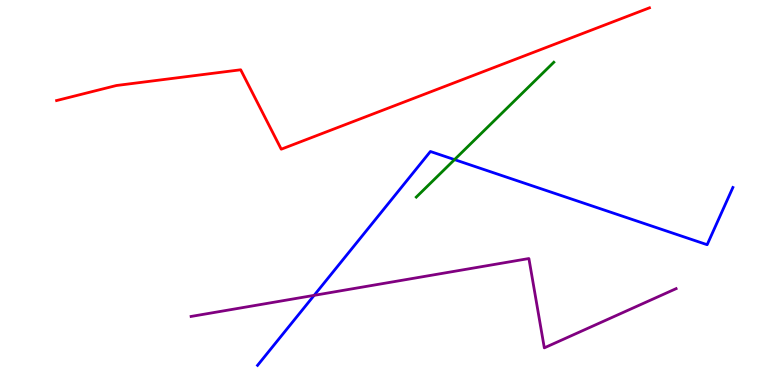[{'lines': ['blue', 'red'], 'intersections': []}, {'lines': ['green', 'red'], 'intersections': []}, {'lines': ['purple', 'red'], 'intersections': []}, {'lines': ['blue', 'green'], 'intersections': [{'x': 5.86, 'y': 5.85}]}, {'lines': ['blue', 'purple'], 'intersections': [{'x': 4.05, 'y': 2.33}]}, {'lines': ['green', 'purple'], 'intersections': []}]